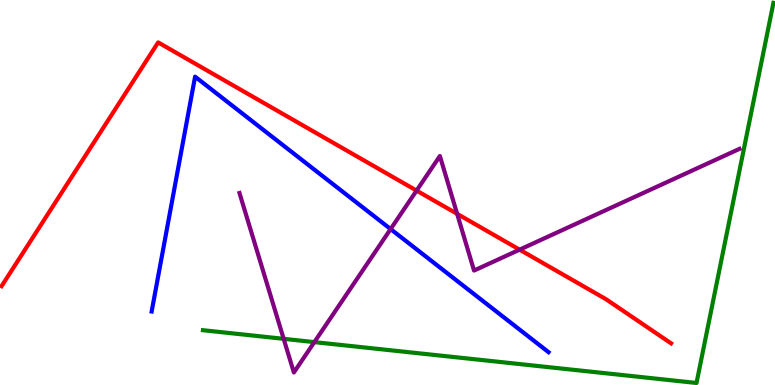[{'lines': ['blue', 'red'], 'intersections': []}, {'lines': ['green', 'red'], 'intersections': []}, {'lines': ['purple', 'red'], 'intersections': [{'x': 5.38, 'y': 5.05}, {'x': 5.9, 'y': 4.45}, {'x': 6.7, 'y': 3.52}]}, {'lines': ['blue', 'green'], 'intersections': []}, {'lines': ['blue', 'purple'], 'intersections': [{'x': 5.04, 'y': 4.05}]}, {'lines': ['green', 'purple'], 'intersections': [{'x': 3.66, 'y': 1.2}, {'x': 4.06, 'y': 1.11}]}]